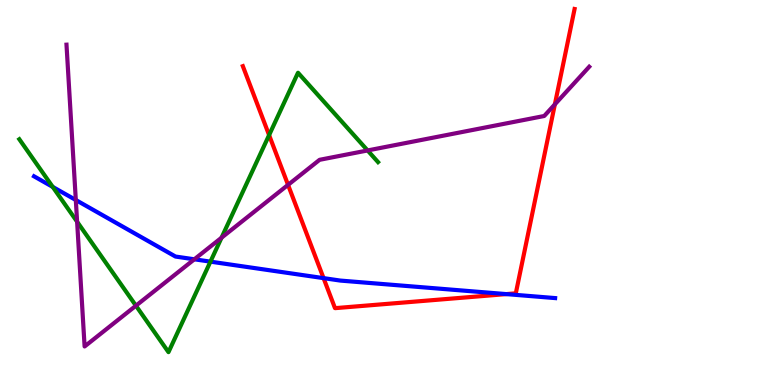[{'lines': ['blue', 'red'], 'intersections': [{'x': 4.18, 'y': 2.78}, {'x': 6.53, 'y': 2.36}]}, {'lines': ['green', 'red'], 'intersections': [{'x': 3.47, 'y': 6.49}]}, {'lines': ['purple', 'red'], 'intersections': [{'x': 3.72, 'y': 5.2}, {'x': 7.16, 'y': 7.29}]}, {'lines': ['blue', 'green'], 'intersections': [{'x': 0.68, 'y': 5.15}, {'x': 2.72, 'y': 3.2}]}, {'lines': ['blue', 'purple'], 'intersections': [{'x': 0.978, 'y': 4.8}, {'x': 2.51, 'y': 3.27}]}, {'lines': ['green', 'purple'], 'intersections': [{'x': 0.995, 'y': 4.24}, {'x': 1.75, 'y': 2.06}, {'x': 2.86, 'y': 3.83}, {'x': 4.74, 'y': 6.09}]}]